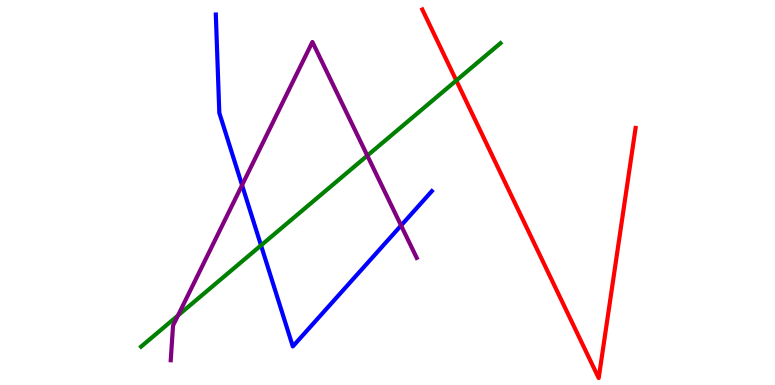[{'lines': ['blue', 'red'], 'intersections': []}, {'lines': ['green', 'red'], 'intersections': [{'x': 5.89, 'y': 7.91}]}, {'lines': ['purple', 'red'], 'intersections': []}, {'lines': ['blue', 'green'], 'intersections': [{'x': 3.37, 'y': 3.63}]}, {'lines': ['blue', 'purple'], 'intersections': [{'x': 3.12, 'y': 5.19}, {'x': 5.18, 'y': 4.14}]}, {'lines': ['green', 'purple'], 'intersections': [{'x': 2.3, 'y': 1.81}, {'x': 4.74, 'y': 5.96}]}]